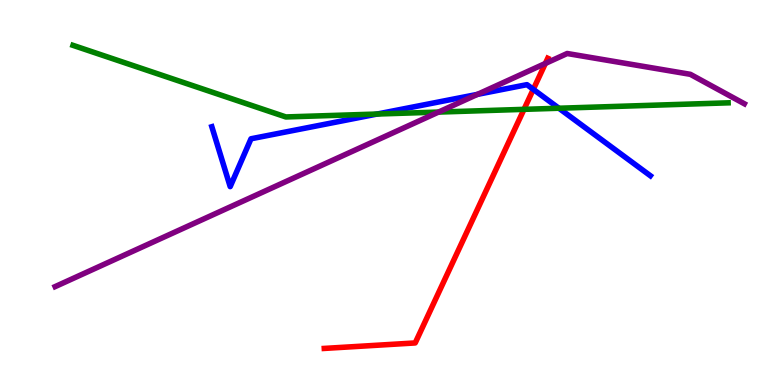[{'lines': ['blue', 'red'], 'intersections': [{'x': 6.88, 'y': 7.68}]}, {'lines': ['green', 'red'], 'intersections': [{'x': 6.76, 'y': 7.16}]}, {'lines': ['purple', 'red'], 'intersections': [{'x': 7.04, 'y': 8.35}]}, {'lines': ['blue', 'green'], 'intersections': [{'x': 4.87, 'y': 7.04}, {'x': 7.21, 'y': 7.19}]}, {'lines': ['blue', 'purple'], 'intersections': [{'x': 6.16, 'y': 7.55}]}, {'lines': ['green', 'purple'], 'intersections': [{'x': 5.66, 'y': 7.09}]}]